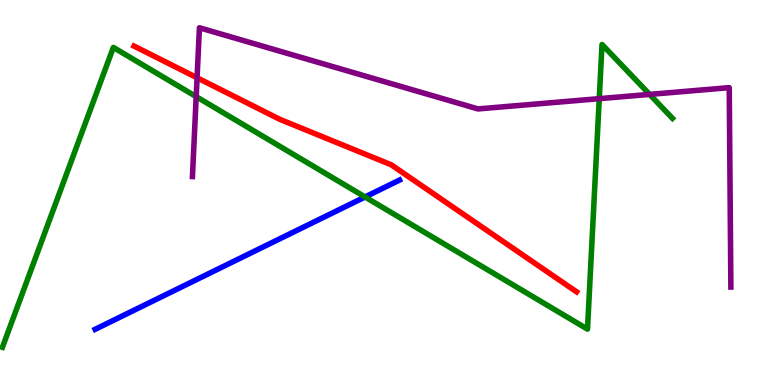[{'lines': ['blue', 'red'], 'intersections': []}, {'lines': ['green', 'red'], 'intersections': []}, {'lines': ['purple', 'red'], 'intersections': [{'x': 2.54, 'y': 7.98}]}, {'lines': ['blue', 'green'], 'intersections': [{'x': 4.71, 'y': 4.88}]}, {'lines': ['blue', 'purple'], 'intersections': []}, {'lines': ['green', 'purple'], 'intersections': [{'x': 2.53, 'y': 7.49}, {'x': 7.73, 'y': 7.44}, {'x': 8.38, 'y': 7.55}]}]